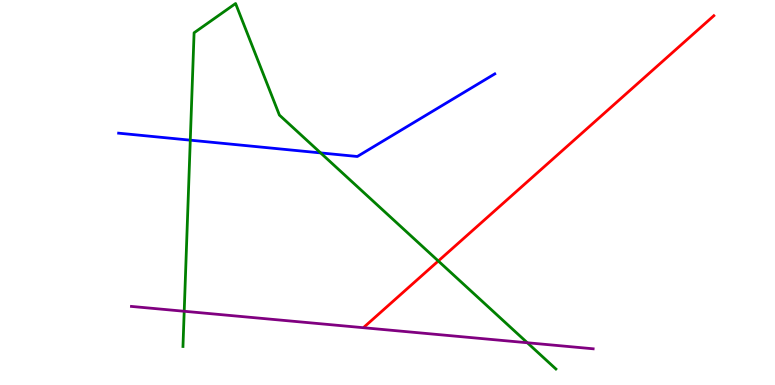[{'lines': ['blue', 'red'], 'intersections': []}, {'lines': ['green', 'red'], 'intersections': [{'x': 5.66, 'y': 3.22}]}, {'lines': ['purple', 'red'], 'intersections': []}, {'lines': ['blue', 'green'], 'intersections': [{'x': 2.46, 'y': 6.36}, {'x': 4.14, 'y': 6.03}]}, {'lines': ['blue', 'purple'], 'intersections': []}, {'lines': ['green', 'purple'], 'intersections': [{'x': 2.38, 'y': 1.92}, {'x': 6.8, 'y': 1.1}]}]